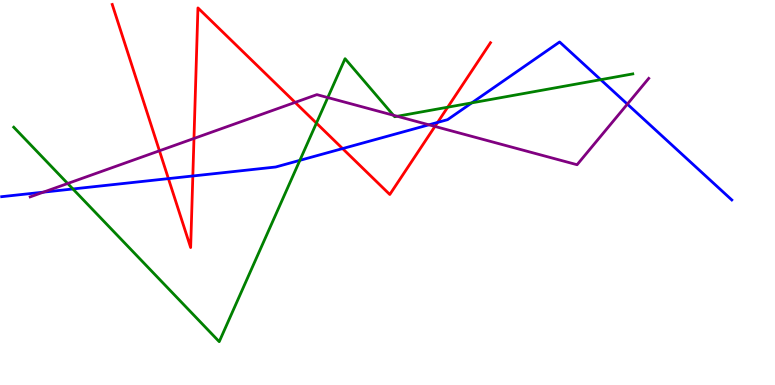[{'lines': ['blue', 'red'], 'intersections': [{'x': 2.17, 'y': 5.36}, {'x': 2.49, 'y': 5.43}, {'x': 4.42, 'y': 6.14}, {'x': 5.65, 'y': 6.82}]}, {'lines': ['green', 'red'], 'intersections': [{'x': 4.08, 'y': 6.8}, {'x': 5.78, 'y': 7.22}]}, {'lines': ['purple', 'red'], 'intersections': [{'x': 2.06, 'y': 6.08}, {'x': 2.5, 'y': 6.4}, {'x': 3.81, 'y': 7.34}, {'x': 5.61, 'y': 6.72}]}, {'lines': ['blue', 'green'], 'intersections': [{'x': 0.941, 'y': 5.09}, {'x': 3.87, 'y': 5.84}, {'x': 6.09, 'y': 7.33}, {'x': 7.75, 'y': 7.93}]}, {'lines': ['blue', 'purple'], 'intersections': [{'x': 0.56, 'y': 5.01}, {'x': 5.53, 'y': 6.76}, {'x': 8.09, 'y': 7.3}]}, {'lines': ['green', 'purple'], 'intersections': [{'x': 0.873, 'y': 5.23}, {'x': 4.23, 'y': 7.47}, {'x': 5.08, 'y': 7.01}, {'x': 5.13, 'y': 6.98}]}]